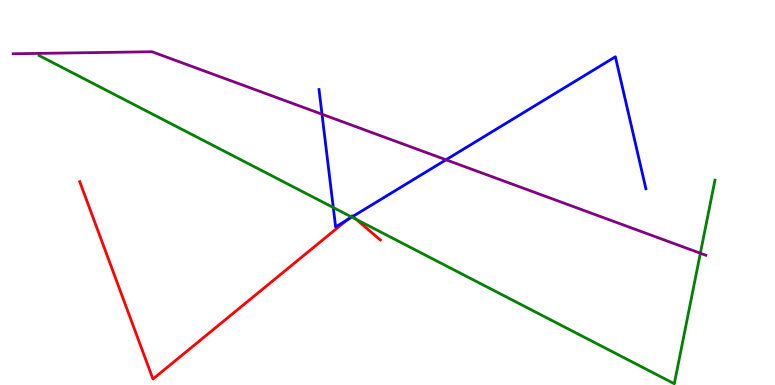[{'lines': ['blue', 'red'], 'intersections': [{'x': 4.48, 'y': 4.29}, {'x': 4.55, 'y': 4.38}]}, {'lines': ['green', 'red'], 'intersections': [{'x': 4.53, 'y': 4.37}, {'x': 4.6, 'y': 4.3}]}, {'lines': ['purple', 'red'], 'intersections': []}, {'lines': ['blue', 'green'], 'intersections': [{'x': 4.3, 'y': 4.61}, {'x': 4.54, 'y': 4.36}]}, {'lines': ['blue', 'purple'], 'intersections': [{'x': 4.15, 'y': 7.03}, {'x': 5.75, 'y': 5.85}]}, {'lines': ['green', 'purple'], 'intersections': [{'x': 9.04, 'y': 3.42}]}]